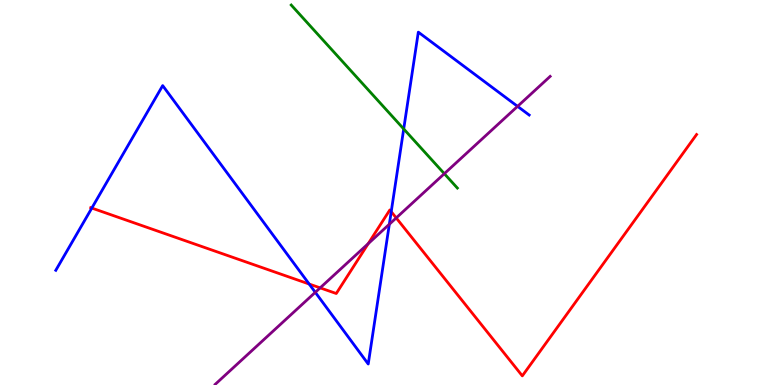[{'lines': ['blue', 'red'], 'intersections': [{'x': 1.18, 'y': 4.6}, {'x': 3.99, 'y': 2.62}, {'x': 5.05, 'y': 4.5}]}, {'lines': ['green', 'red'], 'intersections': []}, {'lines': ['purple', 'red'], 'intersections': [{'x': 4.13, 'y': 2.52}, {'x': 4.75, 'y': 3.67}, {'x': 5.11, 'y': 4.34}]}, {'lines': ['blue', 'green'], 'intersections': [{'x': 5.21, 'y': 6.65}]}, {'lines': ['blue', 'purple'], 'intersections': [{'x': 4.07, 'y': 2.41}, {'x': 5.02, 'y': 4.18}, {'x': 6.68, 'y': 7.24}]}, {'lines': ['green', 'purple'], 'intersections': [{'x': 5.73, 'y': 5.49}]}]